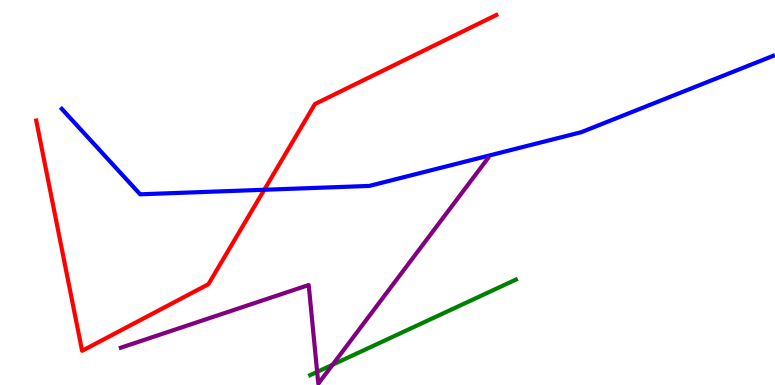[{'lines': ['blue', 'red'], 'intersections': [{'x': 3.41, 'y': 5.07}]}, {'lines': ['green', 'red'], 'intersections': []}, {'lines': ['purple', 'red'], 'intersections': []}, {'lines': ['blue', 'green'], 'intersections': []}, {'lines': ['blue', 'purple'], 'intersections': []}, {'lines': ['green', 'purple'], 'intersections': [{'x': 4.09, 'y': 0.34}, {'x': 4.29, 'y': 0.526}]}]